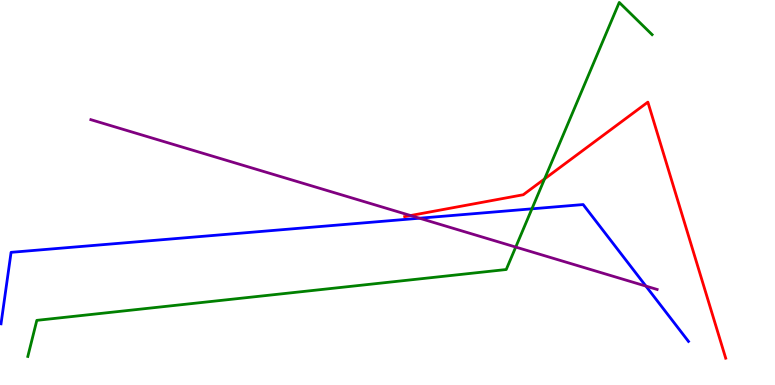[{'lines': ['blue', 'red'], 'intersections': []}, {'lines': ['green', 'red'], 'intersections': [{'x': 7.03, 'y': 5.35}]}, {'lines': ['purple', 'red'], 'intersections': [{'x': 5.3, 'y': 4.4}]}, {'lines': ['blue', 'green'], 'intersections': [{'x': 6.86, 'y': 4.58}]}, {'lines': ['blue', 'purple'], 'intersections': [{'x': 5.41, 'y': 4.33}, {'x': 8.33, 'y': 2.57}]}, {'lines': ['green', 'purple'], 'intersections': [{'x': 6.65, 'y': 3.58}]}]